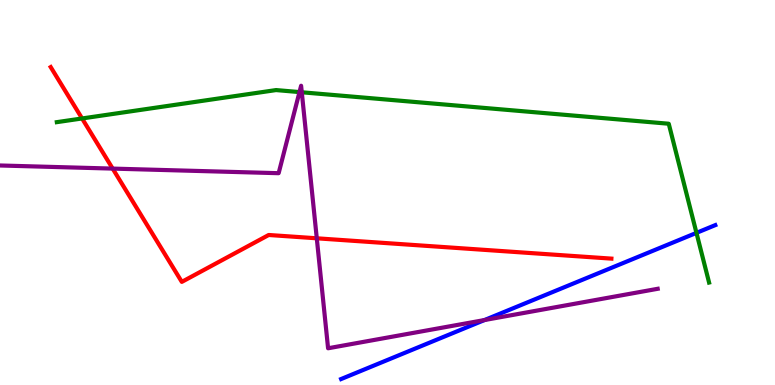[{'lines': ['blue', 'red'], 'intersections': []}, {'lines': ['green', 'red'], 'intersections': [{'x': 1.06, 'y': 6.92}]}, {'lines': ['purple', 'red'], 'intersections': [{'x': 1.45, 'y': 5.62}, {'x': 4.09, 'y': 3.81}]}, {'lines': ['blue', 'green'], 'intersections': [{'x': 8.99, 'y': 3.95}]}, {'lines': ['blue', 'purple'], 'intersections': [{'x': 6.25, 'y': 1.69}]}, {'lines': ['green', 'purple'], 'intersections': [{'x': 3.86, 'y': 7.61}, {'x': 3.89, 'y': 7.6}]}]